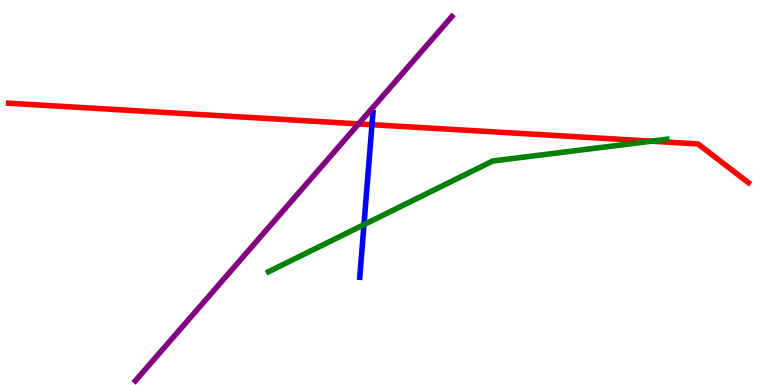[{'lines': ['blue', 'red'], 'intersections': [{'x': 4.8, 'y': 6.76}]}, {'lines': ['green', 'red'], 'intersections': [{'x': 8.41, 'y': 6.33}]}, {'lines': ['purple', 'red'], 'intersections': [{'x': 4.63, 'y': 6.78}]}, {'lines': ['blue', 'green'], 'intersections': [{'x': 4.7, 'y': 4.17}]}, {'lines': ['blue', 'purple'], 'intersections': []}, {'lines': ['green', 'purple'], 'intersections': []}]